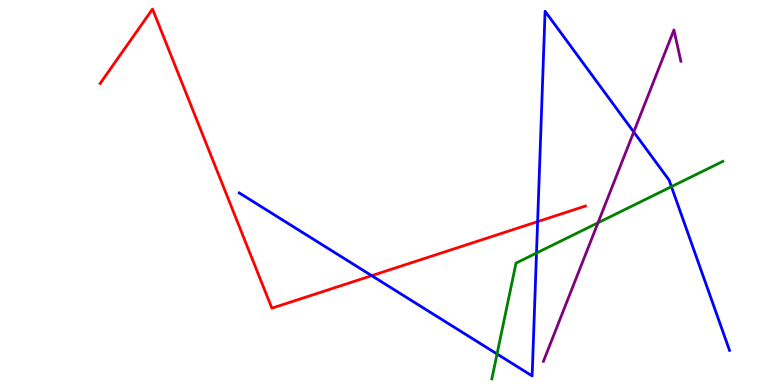[{'lines': ['blue', 'red'], 'intersections': [{'x': 4.8, 'y': 2.84}, {'x': 6.94, 'y': 4.24}]}, {'lines': ['green', 'red'], 'intersections': []}, {'lines': ['purple', 'red'], 'intersections': []}, {'lines': ['blue', 'green'], 'intersections': [{'x': 6.41, 'y': 0.806}, {'x': 6.92, 'y': 3.43}, {'x': 8.66, 'y': 5.15}]}, {'lines': ['blue', 'purple'], 'intersections': [{'x': 8.18, 'y': 6.57}]}, {'lines': ['green', 'purple'], 'intersections': [{'x': 7.72, 'y': 4.21}]}]